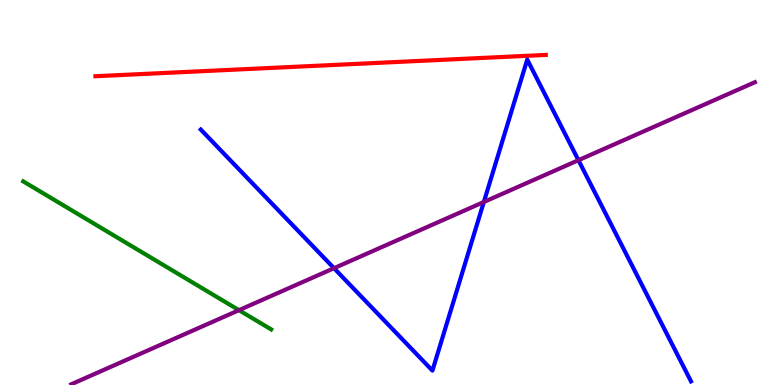[{'lines': ['blue', 'red'], 'intersections': []}, {'lines': ['green', 'red'], 'intersections': []}, {'lines': ['purple', 'red'], 'intersections': []}, {'lines': ['blue', 'green'], 'intersections': []}, {'lines': ['blue', 'purple'], 'intersections': [{'x': 4.31, 'y': 3.03}, {'x': 6.24, 'y': 4.75}, {'x': 7.46, 'y': 5.84}]}, {'lines': ['green', 'purple'], 'intersections': [{'x': 3.08, 'y': 1.94}]}]